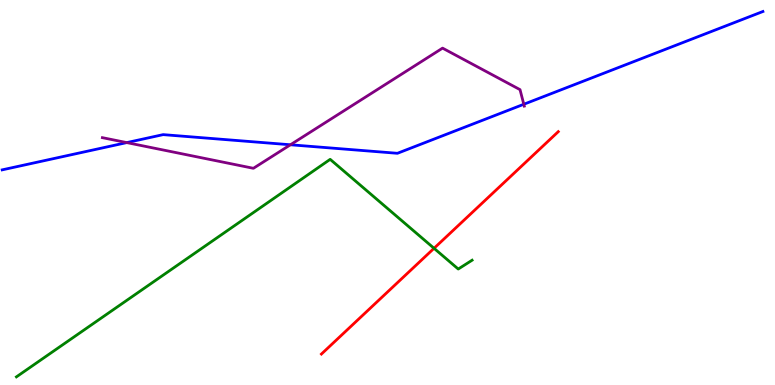[{'lines': ['blue', 'red'], 'intersections': []}, {'lines': ['green', 'red'], 'intersections': [{'x': 5.6, 'y': 3.55}]}, {'lines': ['purple', 'red'], 'intersections': []}, {'lines': ['blue', 'green'], 'intersections': []}, {'lines': ['blue', 'purple'], 'intersections': [{'x': 1.64, 'y': 6.3}, {'x': 3.75, 'y': 6.24}, {'x': 6.76, 'y': 7.29}]}, {'lines': ['green', 'purple'], 'intersections': []}]